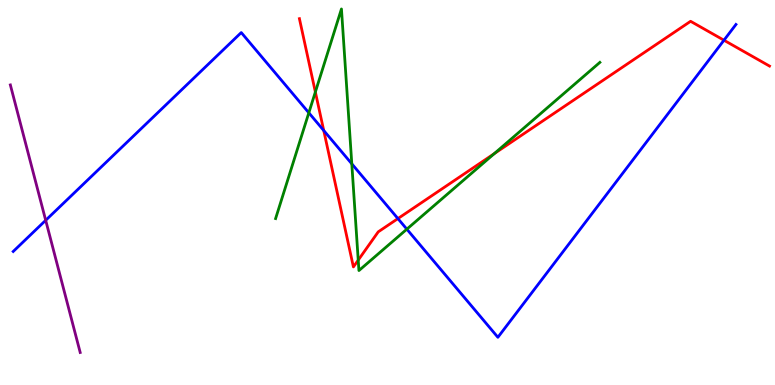[{'lines': ['blue', 'red'], 'intersections': [{'x': 4.18, 'y': 6.61}, {'x': 5.13, 'y': 4.32}, {'x': 9.34, 'y': 8.96}]}, {'lines': ['green', 'red'], 'intersections': [{'x': 4.07, 'y': 7.61}, {'x': 4.62, 'y': 3.24}, {'x': 6.38, 'y': 6.01}]}, {'lines': ['purple', 'red'], 'intersections': []}, {'lines': ['blue', 'green'], 'intersections': [{'x': 3.98, 'y': 7.07}, {'x': 4.54, 'y': 5.75}, {'x': 5.25, 'y': 4.05}]}, {'lines': ['blue', 'purple'], 'intersections': [{'x': 0.59, 'y': 4.28}]}, {'lines': ['green', 'purple'], 'intersections': []}]